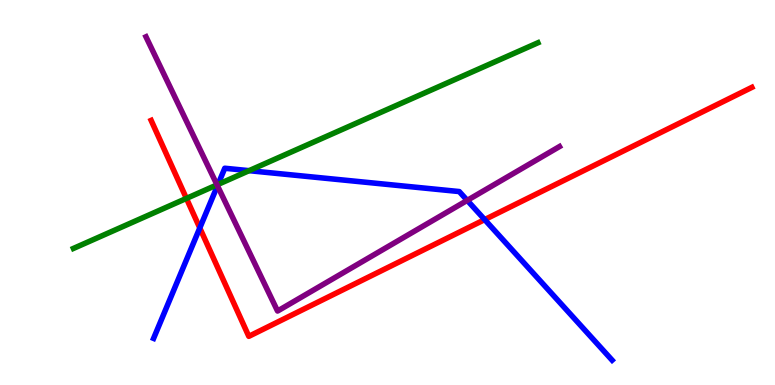[{'lines': ['blue', 'red'], 'intersections': [{'x': 2.58, 'y': 4.08}, {'x': 6.25, 'y': 4.3}]}, {'lines': ['green', 'red'], 'intersections': [{'x': 2.41, 'y': 4.85}]}, {'lines': ['purple', 'red'], 'intersections': []}, {'lines': ['blue', 'green'], 'intersections': [{'x': 2.81, 'y': 5.21}, {'x': 3.21, 'y': 5.57}]}, {'lines': ['blue', 'purple'], 'intersections': [{'x': 2.81, 'y': 5.18}, {'x': 6.03, 'y': 4.8}]}, {'lines': ['green', 'purple'], 'intersections': [{'x': 2.8, 'y': 5.2}]}]